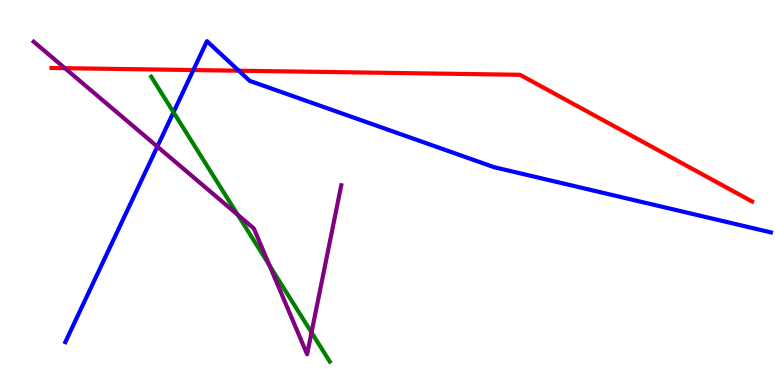[{'lines': ['blue', 'red'], 'intersections': [{'x': 2.5, 'y': 8.18}, {'x': 3.08, 'y': 8.16}]}, {'lines': ['green', 'red'], 'intersections': []}, {'lines': ['purple', 'red'], 'intersections': [{'x': 0.837, 'y': 8.23}]}, {'lines': ['blue', 'green'], 'intersections': [{'x': 2.24, 'y': 7.08}]}, {'lines': ['blue', 'purple'], 'intersections': [{'x': 2.03, 'y': 6.19}]}, {'lines': ['green', 'purple'], 'intersections': [{'x': 3.07, 'y': 4.42}, {'x': 3.48, 'y': 3.11}, {'x': 4.02, 'y': 1.36}]}]